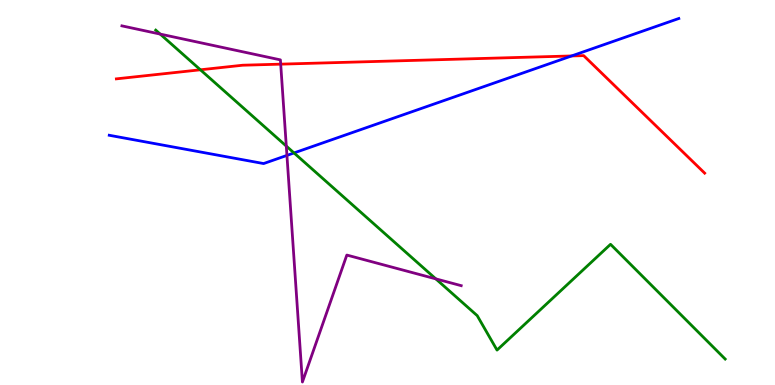[{'lines': ['blue', 'red'], 'intersections': [{'x': 7.38, 'y': 8.55}]}, {'lines': ['green', 'red'], 'intersections': [{'x': 2.59, 'y': 8.19}]}, {'lines': ['purple', 'red'], 'intersections': [{'x': 3.62, 'y': 8.33}]}, {'lines': ['blue', 'green'], 'intersections': [{'x': 3.79, 'y': 6.03}]}, {'lines': ['blue', 'purple'], 'intersections': [{'x': 3.7, 'y': 5.96}]}, {'lines': ['green', 'purple'], 'intersections': [{'x': 2.07, 'y': 9.11}, {'x': 3.69, 'y': 6.21}, {'x': 5.62, 'y': 2.76}]}]